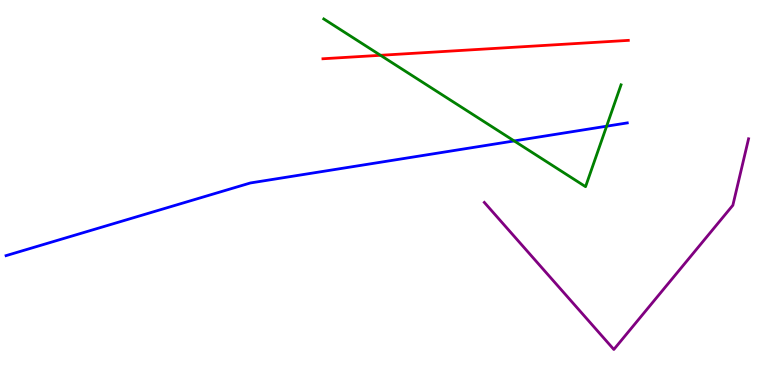[{'lines': ['blue', 'red'], 'intersections': []}, {'lines': ['green', 'red'], 'intersections': [{'x': 4.91, 'y': 8.56}]}, {'lines': ['purple', 'red'], 'intersections': []}, {'lines': ['blue', 'green'], 'intersections': [{'x': 6.63, 'y': 6.34}, {'x': 7.83, 'y': 6.72}]}, {'lines': ['blue', 'purple'], 'intersections': []}, {'lines': ['green', 'purple'], 'intersections': []}]